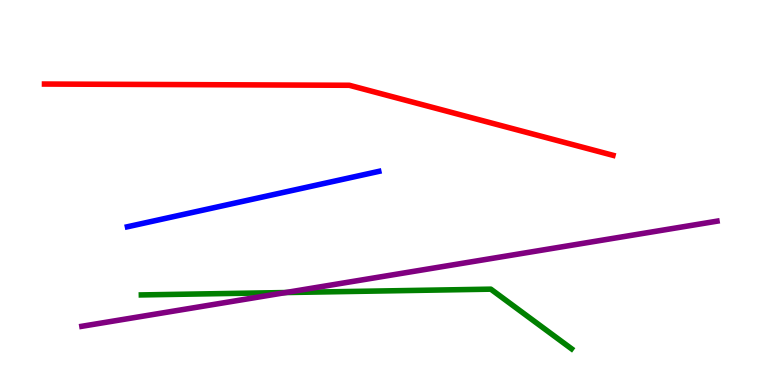[{'lines': ['blue', 'red'], 'intersections': []}, {'lines': ['green', 'red'], 'intersections': []}, {'lines': ['purple', 'red'], 'intersections': []}, {'lines': ['blue', 'green'], 'intersections': []}, {'lines': ['blue', 'purple'], 'intersections': []}, {'lines': ['green', 'purple'], 'intersections': [{'x': 3.69, 'y': 2.4}]}]